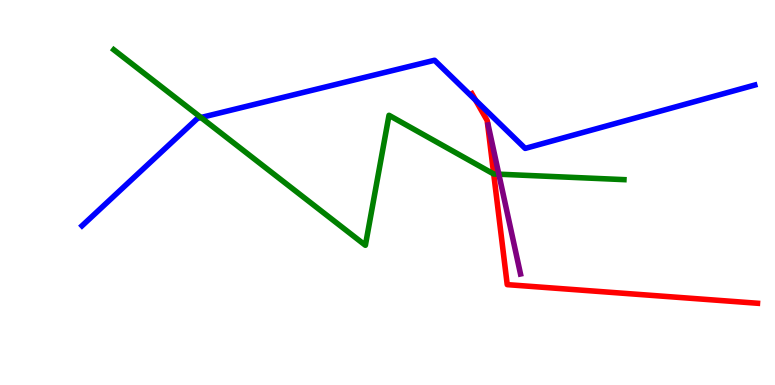[{'lines': ['blue', 'red'], 'intersections': [{'x': 6.14, 'y': 7.4}]}, {'lines': ['green', 'red'], 'intersections': [{'x': 6.37, 'y': 5.48}]}, {'lines': ['purple', 'red'], 'intersections': []}, {'lines': ['blue', 'green'], 'intersections': [{'x': 2.59, 'y': 6.95}]}, {'lines': ['blue', 'purple'], 'intersections': []}, {'lines': ['green', 'purple'], 'intersections': [{'x': 6.44, 'y': 5.48}]}]